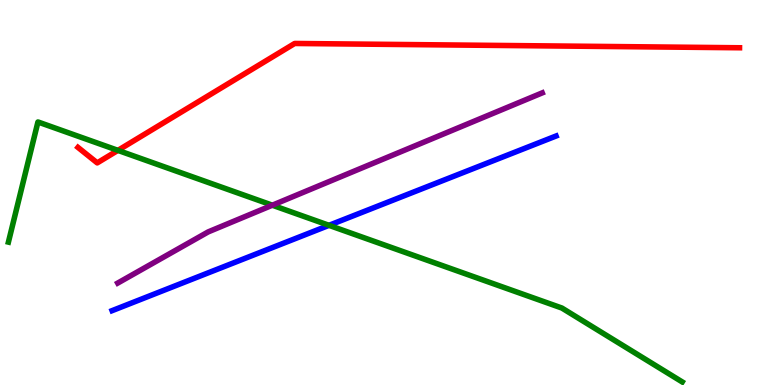[{'lines': ['blue', 'red'], 'intersections': []}, {'lines': ['green', 'red'], 'intersections': [{'x': 1.52, 'y': 6.09}]}, {'lines': ['purple', 'red'], 'intersections': []}, {'lines': ['blue', 'green'], 'intersections': [{'x': 4.25, 'y': 4.15}]}, {'lines': ['blue', 'purple'], 'intersections': []}, {'lines': ['green', 'purple'], 'intersections': [{'x': 3.51, 'y': 4.67}]}]